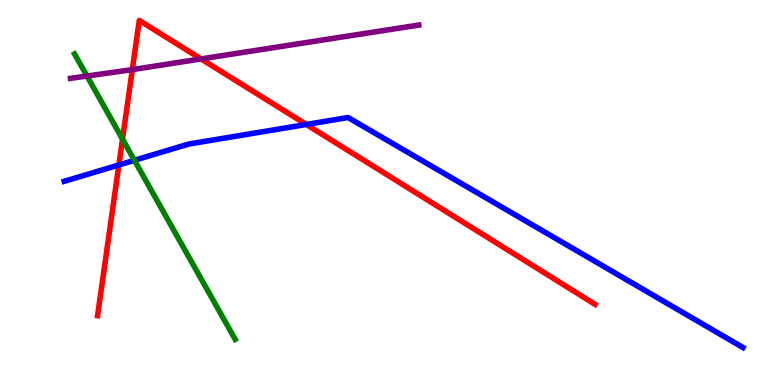[{'lines': ['blue', 'red'], 'intersections': [{'x': 1.53, 'y': 5.72}, {'x': 3.95, 'y': 6.77}]}, {'lines': ['green', 'red'], 'intersections': [{'x': 1.58, 'y': 6.39}]}, {'lines': ['purple', 'red'], 'intersections': [{'x': 1.71, 'y': 8.19}, {'x': 2.59, 'y': 8.47}]}, {'lines': ['blue', 'green'], 'intersections': [{'x': 1.73, 'y': 5.84}]}, {'lines': ['blue', 'purple'], 'intersections': []}, {'lines': ['green', 'purple'], 'intersections': [{'x': 1.12, 'y': 8.03}]}]